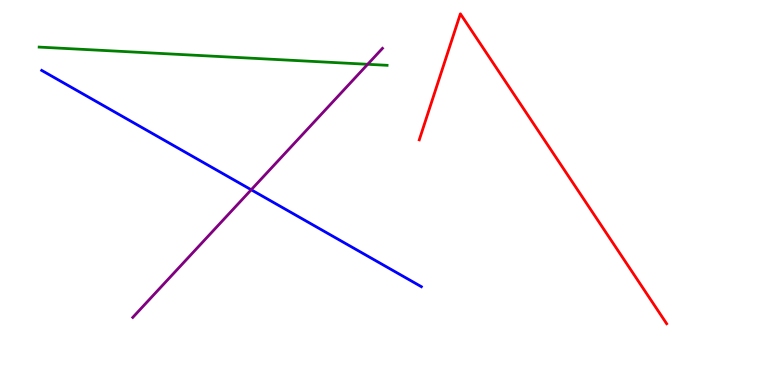[{'lines': ['blue', 'red'], 'intersections': []}, {'lines': ['green', 'red'], 'intersections': []}, {'lines': ['purple', 'red'], 'intersections': []}, {'lines': ['blue', 'green'], 'intersections': []}, {'lines': ['blue', 'purple'], 'intersections': [{'x': 3.24, 'y': 5.07}]}, {'lines': ['green', 'purple'], 'intersections': [{'x': 4.74, 'y': 8.33}]}]